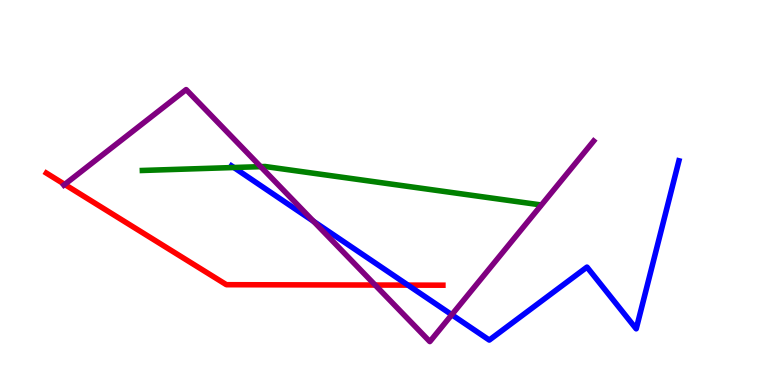[{'lines': ['blue', 'red'], 'intersections': [{'x': 5.26, 'y': 2.59}]}, {'lines': ['green', 'red'], 'intersections': []}, {'lines': ['purple', 'red'], 'intersections': [{'x': 0.835, 'y': 5.21}, {'x': 4.84, 'y': 2.6}]}, {'lines': ['blue', 'green'], 'intersections': [{'x': 3.02, 'y': 5.65}]}, {'lines': ['blue', 'purple'], 'intersections': [{'x': 4.05, 'y': 4.25}, {'x': 5.83, 'y': 1.83}]}, {'lines': ['green', 'purple'], 'intersections': [{'x': 3.36, 'y': 5.67}]}]